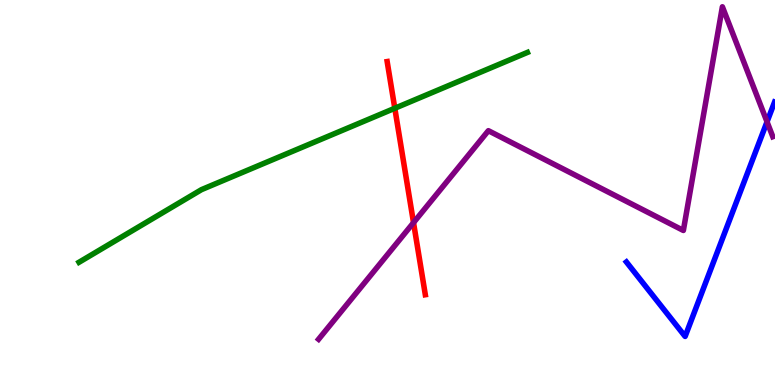[{'lines': ['blue', 'red'], 'intersections': []}, {'lines': ['green', 'red'], 'intersections': [{'x': 5.09, 'y': 7.19}]}, {'lines': ['purple', 'red'], 'intersections': [{'x': 5.34, 'y': 4.22}]}, {'lines': ['blue', 'green'], 'intersections': []}, {'lines': ['blue', 'purple'], 'intersections': [{'x': 9.9, 'y': 6.84}]}, {'lines': ['green', 'purple'], 'intersections': []}]